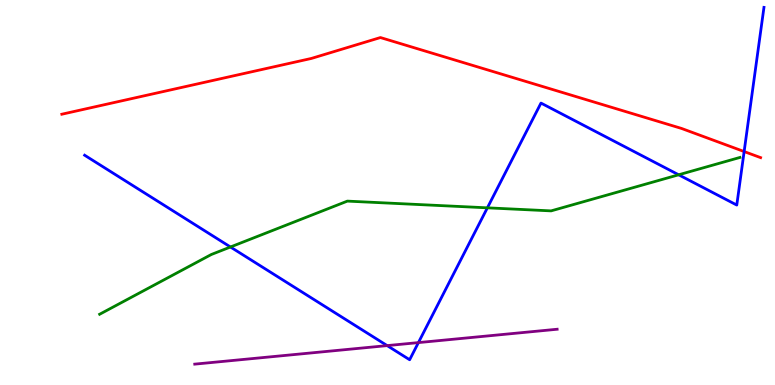[{'lines': ['blue', 'red'], 'intersections': [{'x': 9.6, 'y': 6.06}]}, {'lines': ['green', 'red'], 'intersections': []}, {'lines': ['purple', 'red'], 'intersections': []}, {'lines': ['blue', 'green'], 'intersections': [{'x': 2.97, 'y': 3.58}, {'x': 6.29, 'y': 4.6}, {'x': 8.76, 'y': 5.46}]}, {'lines': ['blue', 'purple'], 'intersections': [{'x': 5.0, 'y': 1.02}, {'x': 5.4, 'y': 1.1}]}, {'lines': ['green', 'purple'], 'intersections': []}]